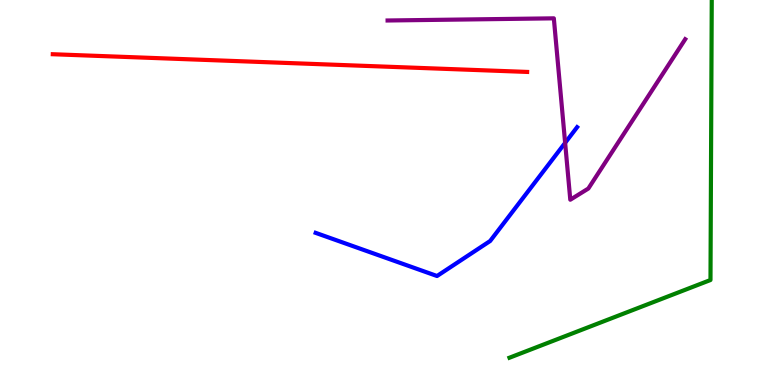[{'lines': ['blue', 'red'], 'intersections': []}, {'lines': ['green', 'red'], 'intersections': []}, {'lines': ['purple', 'red'], 'intersections': []}, {'lines': ['blue', 'green'], 'intersections': []}, {'lines': ['blue', 'purple'], 'intersections': [{'x': 7.29, 'y': 6.29}]}, {'lines': ['green', 'purple'], 'intersections': []}]